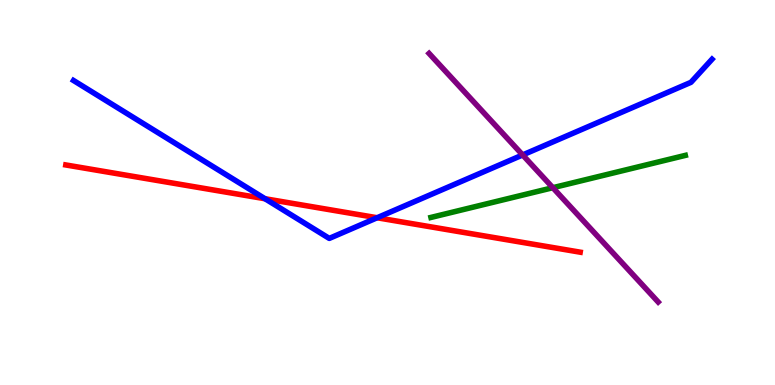[{'lines': ['blue', 'red'], 'intersections': [{'x': 3.42, 'y': 4.84}, {'x': 4.87, 'y': 4.34}]}, {'lines': ['green', 'red'], 'intersections': []}, {'lines': ['purple', 'red'], 'intersections': []}, {'lines': ['blue', 'green'], 'intersections': []}, {'lines': ['blue', 'purple'], 'intersections': [{'x': 6.74, 'y': 5.98}]}, {'lines': ['green', 'purple'], 'intersections': [{'x': 7.13, 'y': 5.12}]}]